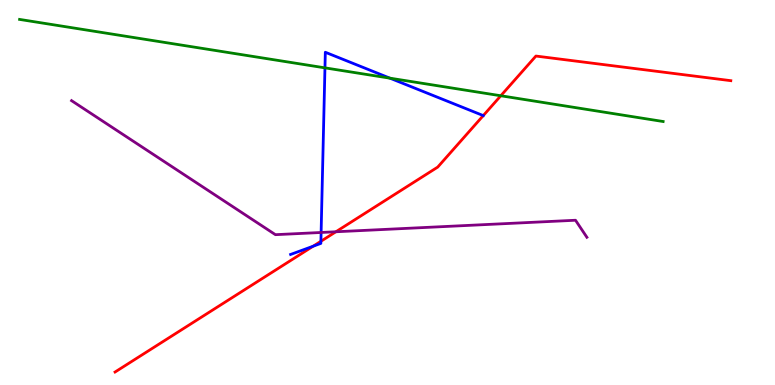[{'lines': ['blue', 'red'], 'intersections': [{'x': 4.04, 'y': 3.6}, {'x': 4.14, 'y': 3.73}, {'x': 6.24, 'y': 7.0}]}, {'lines': ['green', 'red'], 'intersections': [{'x': 6.46, 'y': 7.51}]}, {'lines': ['purple', 'red'], 'intersections': [{'x': 4.33, 'y': 3.98}]}, {'lines': ['blue', 'green'], 'intersections': [{'x': 4.19, 'y': 8.24}, {'x': 5.03, 'y': 7.97}]}, {'lines': ['blue', 'purple'], 'intersections': [{'x': 4.14, 'y': 3.96}]}, {'lines': ['green', 'purple'], 'intersections': []}]